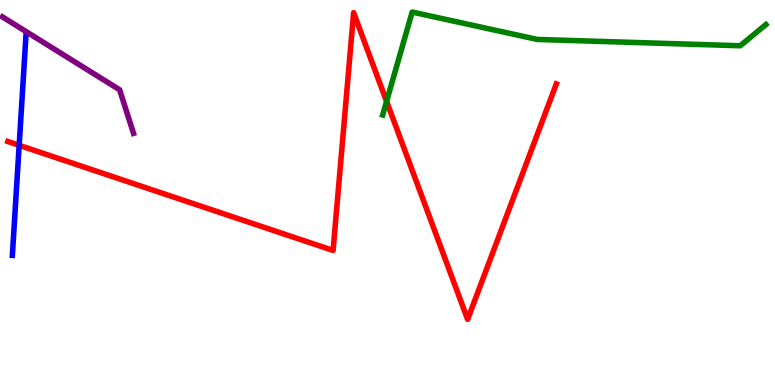[{'lines': ['blue', 'red'], 'intersections': [{'x': 0.247, 'y': 6.23}]}, {'lines': ['green', 'red'], 'intersections': [{'x': 4.99, 'y': 7.37}]}, {'lines': ['purple', 'red'], 'intersections': []}, {'lines': ['blue', 'green'], 'intersections': []}, {'lines': ['blue', 'purple'], 'intersections': []}, {'lines': ['green', 'purple'], 'intersections': []}]